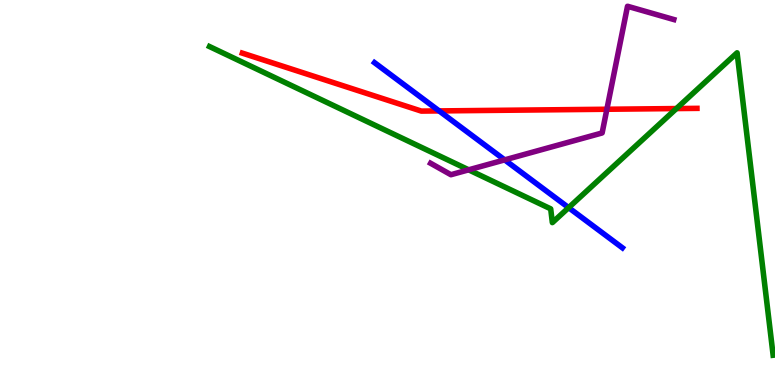[{'lines': ['blue', 'red'], 'intersections': [{'x': 5.67, 'y': 7.12}]}, {'lines': ['green', 'red'], 'intersections': [{'x': 8.73, 'y': 7.18}]}, {'lines': ['purple', 'red'], 'intersections': [{'x': 7.83, 'y': 7.16}]}, {'lines': ['blue', 'green'], 'intersections': [{'x': 7.34, 'y': 4.61}]}, {'lines': ['blue', 'purple'], 'intersections': [{'x': 6.51, 'y': 5.85}]}, {'lines': ['green', 'purple'], 'intersections': [{'x': 6.05, 'y': 5.59}]}]